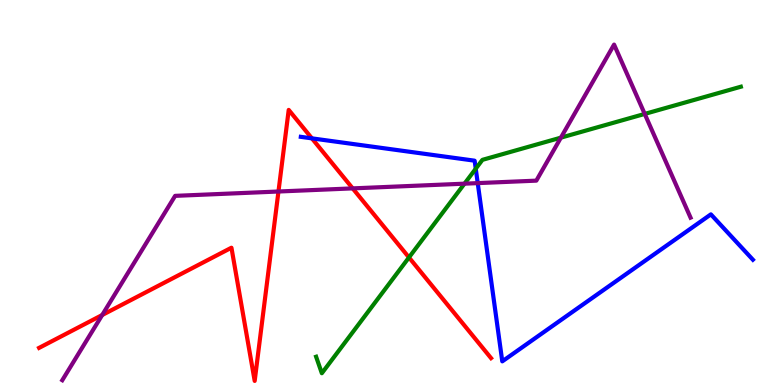[{'lines': ['blue', 'red'], 'intersections': [{'x': 4.02, 'y': 6.41}]}, {'lines': ['green', 'red'], 'intersections': [{'x': 5.28, 'y': 3.31}]}, {'lines': ['purple', 'red'], 'intersections': [{'x': 1.32, 'y': 1.82}, {'x': 3.59, 'y': 5.03}, {'x': 4.55, 'y': 5.11}]}, {'lines': ['blue', 'green'], 'intersections': [{'x': 6.14, 'y': 5.62}]}, {'lines': ['blue', 'purple'], 'intersections': [{'x': 6.16, 'y': 5.24}]}, {'lines': ['green', 'purple'], 'intersections': [{'x': 5.99, 'y': 5.23}, {'x': 7.24, 'y': 6.42}, {'x': 8.32, 'y': 7.04}]}]